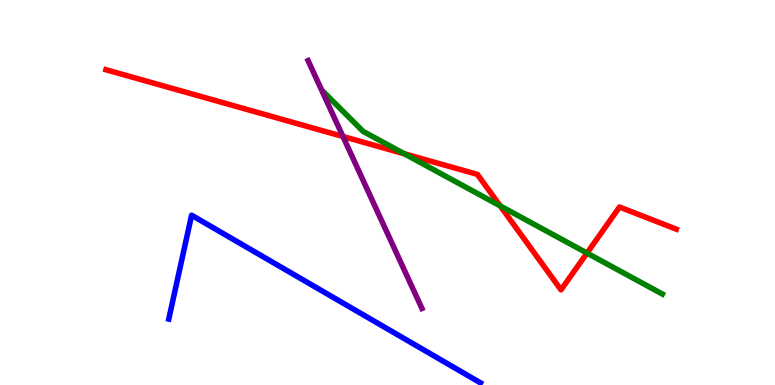[{'lines': ['blue', 'red'], 'intersections': []}, {'lines': ['green', 'red'], 'intersections': [{'x': 5.22, 'y': 6.01}, {'x': 6.45, 'y': 4.65}, {'x': 7.57, 'y': 3.43}]}, {'lines': ['purple', 'red'], 'intersections': [{'x': 4.43, 'y': 6.45}]}, {'lines': ['blue', 'green'], 'intersections': []}, {'lines': ['blue', 'purple'], 'intersections': []}, {'lines': ['green', 'purple'], 'intersections': []}]